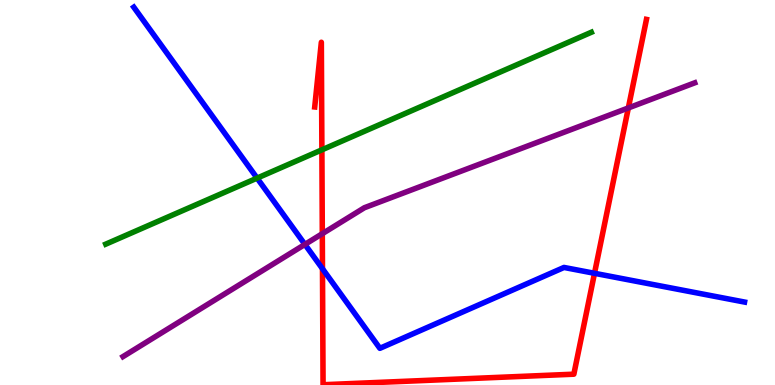[{'lines': ['blue', 'red'], 'intersections': [{'x': 4.16, 'y': 3.02}, {'x': 7.67, 'y': 2.9}]}, {'lines': ['green', 'red'], 'intersections': [{'x': 4.15, 'y': 6.11}]}, {'lines': ['purple', 'red'], 'intersections': [{'x': 4.16, 'y': 3.93}, {'x': 8.11, 'y': 7.2}]}, {'lines': ['blue', 'green'], 'intersections': [{'x': 3.32, 'y': 5.37}]}, {'lines': ['blue', 'purple'], 'intersections': [{'x': 3.93, 'y': 3.65}]}, {'lines': ['green', 'purple'], 'intersections': []}]